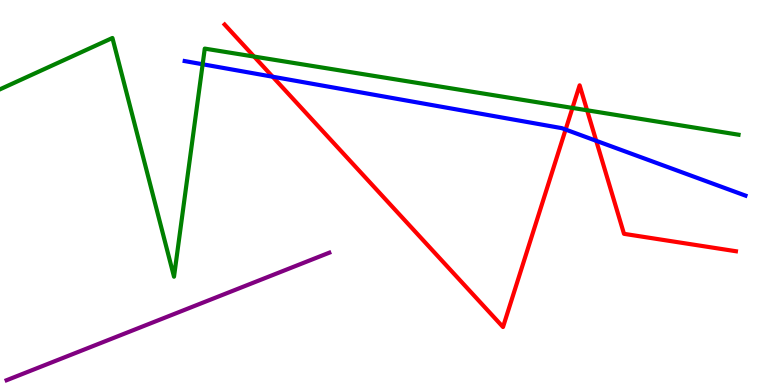[{'lines': ['blue', 'red'], 'intersections': [{'x': 3.52, 'y': 8.01}, {'x': 7.3, 'y': 6.63}, {'x': 7.69, 'y': 6.34}]}, {'lines': ['green', 'red'], 'intersections': [{'x': 3.28, 'y': 8.53}, {'x': 7.39, 'y': 7.2}, {'x': 7.58, 'y': 7.14}]}, {'lines': ['purple', 'red'], 'intersections': []}, {'lines': ['blue', 'green'], 'intersections': [{'x': 2.61, 'y': 8.33}]}, {'lines': ['blue', 'purple'], 'intersections': []}, {'lines': ['green', 'purple'], 'intersections': []}]